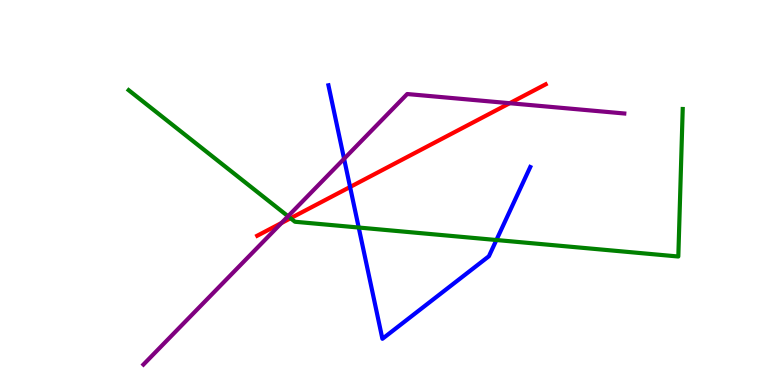[{'lines': ['blue', 'red'], 'intersections': [{'x': 4.52, 'y': 5.14}]}, {'lines': ['green', 'red'], 'intersections': [{'x': 3.75, 'y': 4.33}]}, {'lines': ['purple', 'red'], 'intersections': [{'x': 3.63, 'y': 4.21}, {'x': 6.58, 'y': 7.32}]}, {'lines': ['blue', 'green'], 'intersections': [{'x': 4.63, 'y': 4.09}, {'x': 6.41, 'y': 3.77}]}, {'lines': ['blue', 'purple'], 'intersections': [{'x': 4.44, 'y': 5.88}]}, {'lines': ['green', 'purple'], 'intersections': [{'x': 3.72, 'y': 4.38}]}]